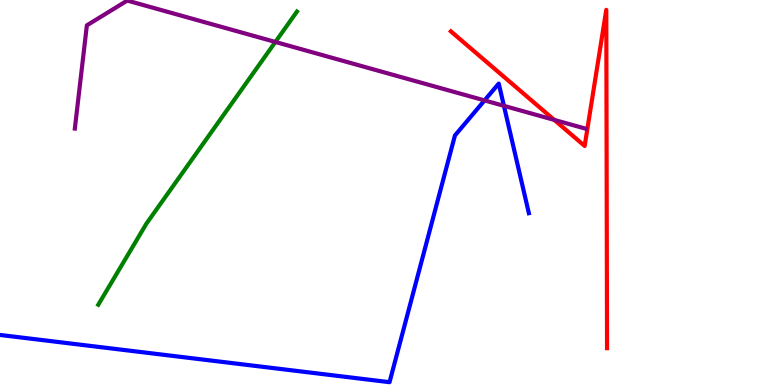[{'lines': ['blue', 'red'], 'intersections': []}, {'lines': ['green', 'red'], 'intersections': []}, {'lines': ['purple', 'red'], 'intersections': [{'x': 7.15, 'y': 6.89}]}, {'lines': ['blue', 'green'], 'intersections': []}, {'lines': ['blue', 'purple'], 'intersections': [{'x': 6.25, 'y': 7.39}, {'x': 6.5, 'y': 7.25}]}, {'lines': ['green', 'purple'], 'intersections': [{'x': 3.55, 'y': 8.91}]}]